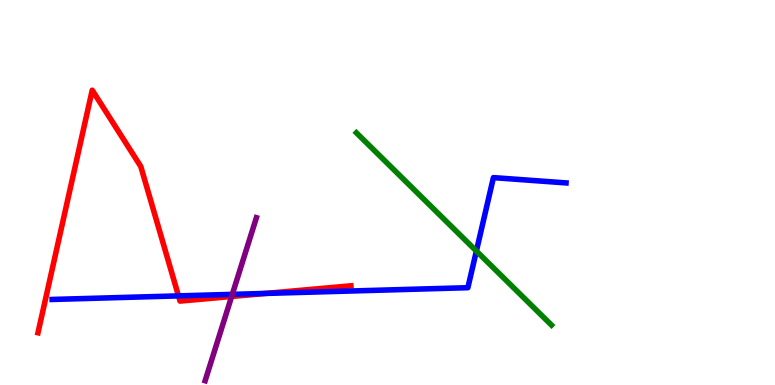[{'lines': ['blue', 'red'], 'intersections': [{'x': 2.3, 'y': 2.31}, {'x': 3.43, 'y': 2.38}]}, {'lines': ['green', 'red'], 'intersections': []}, {'lines': ['purple', 'red'], 'intersections': [{'x': 2.99, 'y': 2.3}]}, {'lines': ['blue', 'green'], 'intersections': [{'x': 6.15, 'y': 3.48}]}, {'lines': ['blue', 'purple'], 'intersections': [{'x': 3.0, 'y': 2.35}]}, {'lines': ['green', 'purple'], 'intersections': []}]